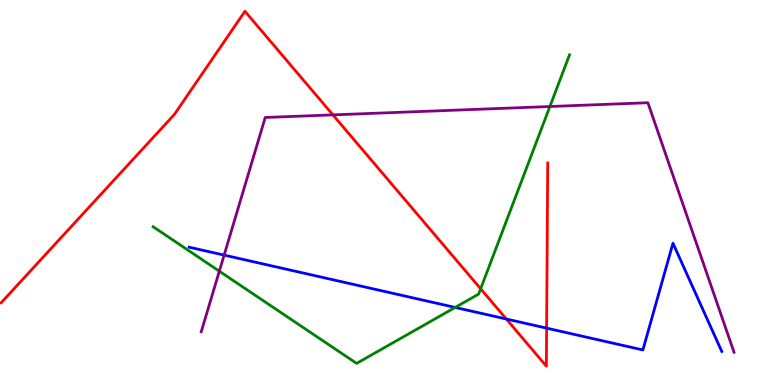[{'lines': ['blue', 'red'], 'intersections': [{'x': 6.53, 'y': 1.71}, {'x': 7.05, 'y': 1.48}]}, {'lines': ['green', 'red'], 'intersections': [{'x': 6.2, 'y': 2.5}]}, {'lines': ['purple', 'red'], 'intersections': [{'x': 4.3, 'y': 7.02}]}, {'lines': ['blue', 'green'], 'intersections': [{'x': 5.87, 'y': 2.01}]}, {'lines': ['blue', 'purple'], 'intersections': [{'x': 2.89, 'y': 3.37}]}, {'lines': ['green', 'purple'], 'intersections': [{'x': 2.83, 'y': 2.96}, {'x': 7.1, 'y': 7.23}]}]